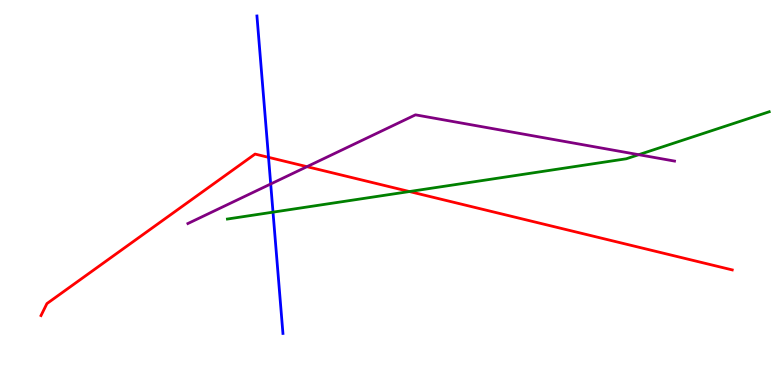[{'lines': ['blue', 'red'], 'intersections': [{'x': 3.46, 'y': 5.91}]}, {'lines': ['green', 'red'], 'intersections': [{'x': 5.28, 'y': 5.02}]}, {'lines': ['purple', 'red'], 'intersections': [{'x': 3.96, 'y': 5.67}]}, {'lines': ['blue', 'green'], 'intersections': [{'x': 3.52, 'y': 4.49}]}, {'lines': ['blue', 'purple'], 'intersections': [{'x': 3.49, 'y': 5.22}]}, {'lines': ['green', 'purple'], 'intersections': [{'x': 8.24, 'y': 5.98}]}]